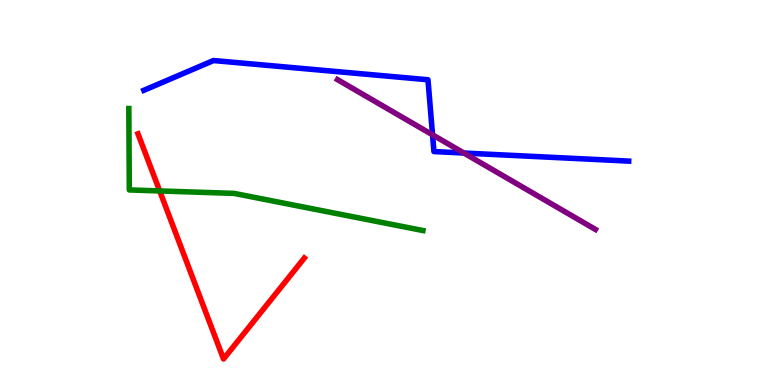[{'lines': ['blue', 'red'], 'intersections': []}, {'lines': ['green', 'red'], 'intersections': [{'x': 2.06, 'y': 5.04}]}, {'lines': ['purple', 'red'], 'intersections': []}, {'lines': ['blue', 'green'], 'intersections': []}, {'lines': ['blue', 'purple'], 'intersections': [{'x': 5.58, 'y': 6.5}, {'x': 5.99, 'y': 6.03}]}, {'lines': ['green', 'purple'], 'intersections': []}]